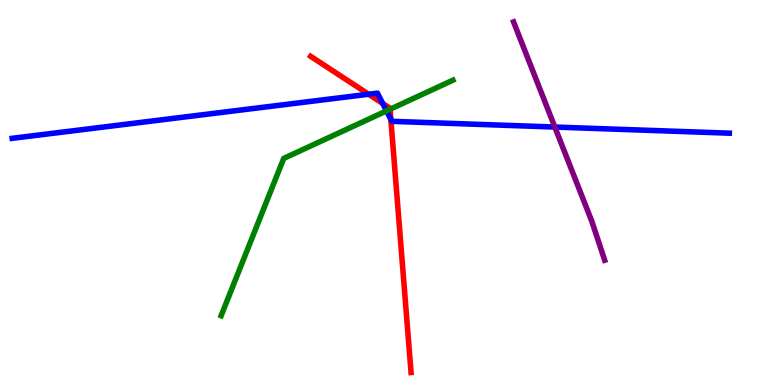[{'lines': ['blue', 'red'], 'intersections': [{'x': 4.76, 'y': 7.55}, {'x': 4.94, 'y': 7.31}, {'x': 5.04, 'y': 6.9}]}, {'lines': ['green', 'red'], 'intersections': [{'x': 5.03, 'y': 7.16}]}, {'lines': ['purple', 'red'], 'intersections': []}, {'lines': ['blue', 'green'], 'intersections': [{'x': 4.99, 'y': 7.12}]}, {'lines': ['blue', 'purple'], 'intersections': [{'x': 7.16, 'y': 6.7}]}, {'lines': ['green', 'purple'], 'intersections': []}]